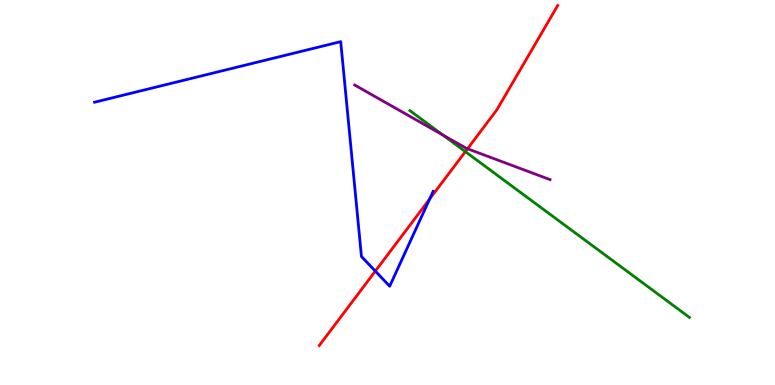[{'lines': ['blue', 'red'], 'intersections': [{'x': 4.84, 'y': 2.96}, {'x': 5.54, 'y': 4.83}]}, {'lines': ['green', 'red'], 'intersections': [{'x': 6.0, 'y': 6.06}]}, {'lines': ['purple', 'red'], 'intersections': [{'x': 6.03, 'y': 6.14}]}, {'lines': ['blue', 'green'], 'intersections': []}, {'lines': ['blue', 'purple'], 'intersections': []}, {'lines': ['green', 'purple'], 'intersections': [{'x': 5.72, 'y': 6.49}]}]